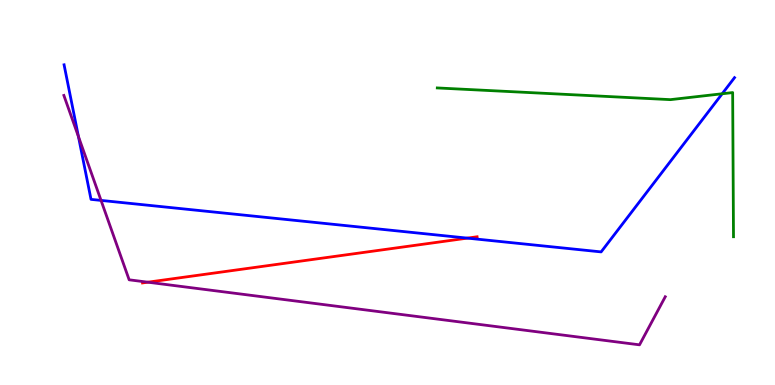[{'lines': ['blue', 'red'], 'intersections': [{'x': 6.03, 'y': 3.81}]}, {'lines': ['green', 'red'], 'intersections': []}, {'lines': ['purple', 'red'], 'intersections': [{'x': 1.91, 'y': 2.67}]}, {'lines': ['blue', 'green'], 'intersections': [{'x': 9.32, 'y': 7.56}]}, {'lines': ['blue', 'purple'], 'intersections': [{'x': 1.01, 'y': 6.45}, {'x': 1.3, 'y': 4.79}]}, {'lines': ['green', 'purple'], 'intersections': []}]